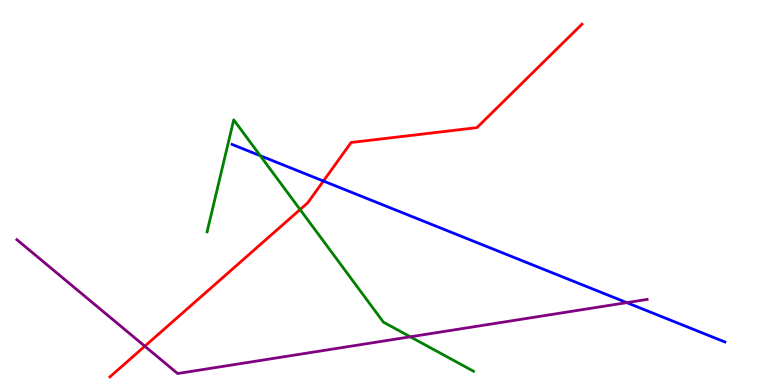[{'lines': ['blue', 'red'], 'intersections': [{'x': 4.17, 'y': 5.3}]}, {'lines': ['green', 'red'], 'intersections': [{'x': 3.87, 'y': 4.56}]}, {'lines': ['purple', 'red'], 'intersections': [{'x': 1.87, 'y': 1.01}]}, {'lines': ['blue', 'green'], 'intersections': [{'x': 3.36, 'y': 5.96}]}, {'lines': ['blue', 'purple'], 'intersections': [{'x': 8.09, 'y': 2.14}]}, {'lines': ['green', 'purple'], 'intersections': [{'x': 5.29, 'y': 1.25}]}]